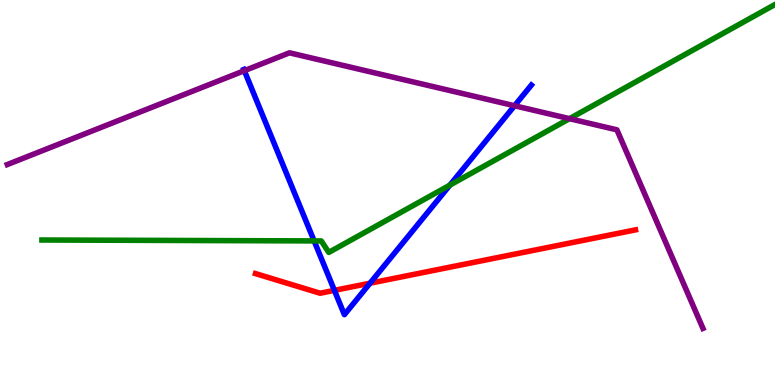[{'lines': ['blue', 'red'], 'intersections': [{'x': 4.31, 'y': 2.46}, {'x': 4.77, 'y': 2.64}]}, {'lines': ['green', 'red'], 'intersections': []}, {'lines': ['purple', 'red'], 'intersections': []}, {'lines': ['blue', 'green'], 'intersections': [{'x': 4.05, 'y': 3.74}, {'x': 5.81, 'y': 5.19}]}, {'lines': ['blue', 'purple'], 'intersections': [{'x': 3.15, 'y': 8.16}, {'x': 6.64, 'y': 7.25}]}, {'lines': ['green', 'purple'], 'intersections': [{'x': 7.35, 'y': 6.92}]}]